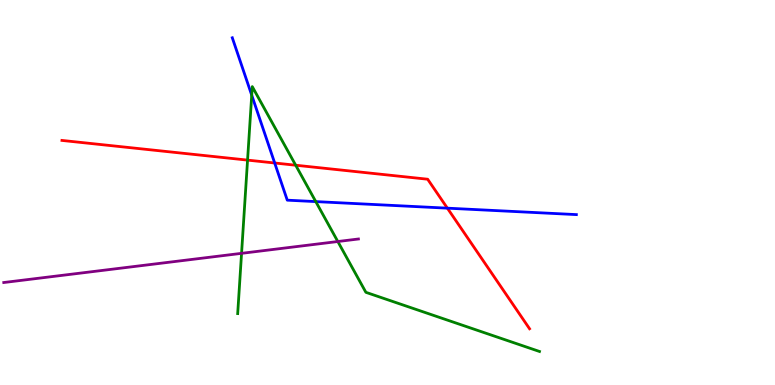[{'lines': ['blue', 'red'], 'intersections': [{'x': 3.54, 'y': 5.77}, {'x': 5.77, 'y': 4.59}]}, {'lines': ['green', 'red'], 'intersections': [{'x': 3.19, 'y': 5.84}, {'x': 3.82, 'y': 5.71}]}, {'lines': ['purple', 'red'], 'intersections': []}, {'lines': ['blue', 'green'], 'intersections': [{'x': 3.25, 'y': 7.53}, {'x': 4.07, 'y': 4.76}]}, {'lines': ['blue', 'purple'], 'intersections': []}, {'lines': ['green', 'purple'], 'intersections': [{'x': 3.12, 'y': 3.42}, {'x': 4.36, 'y': 3.73}]}]